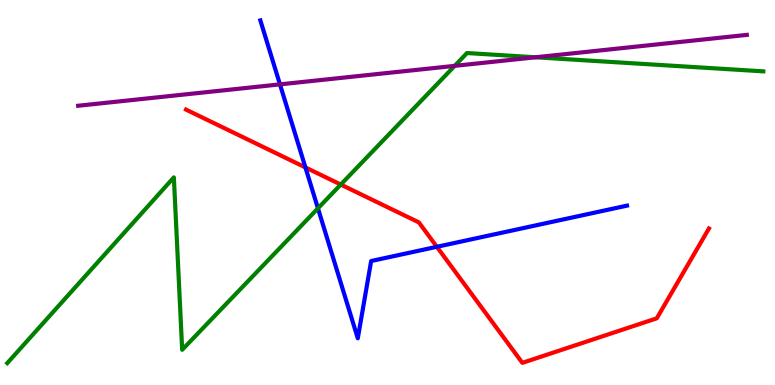[{'lines': ['blue', 'red'], 'intersections': [{'x': 3.94, 'y': 5.65}, {'x': 5.64, 'y': 3.59}]}, {'lines': ['green', 'red'], 'intersections': [{'x': 4.4, 'y': 5.21}]}, {'lines': ['purple', 'red'], 'intersections': []}, {'lines': ['blue', 'green'], 'intersections': [{'x': 4.1, 'y': 4.59}]}, {'lines': ['blue', 'purple'], 'intersections': [{'x': 3.61, 'y': 7.81}]}, {'lines': ['green', 'purple'], 'intersections': [{'x': 5.87, 'y': 8.29}, {'x': 6.91, 'y': 8.51}]}]